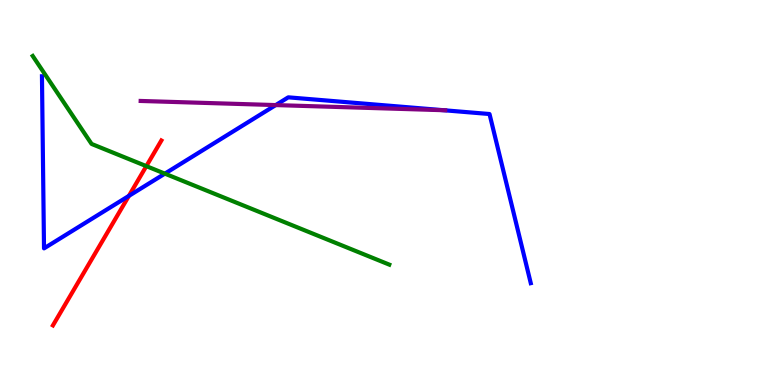[{'lines': ['blue', 'red'], 'intersections': [{'x': 1.66, 'y': 4.91}]}, {'lines': ['green', 'red'], 'intersections': [{'x': 1.89, 'y': 5.68}]}, {'lines': ['purple', 'red'], 'intersections': []}, {'lines': ['blue', 'green'], 'intersections': [{'x': 2.13, 'y': 5.49}]}, {'lines': ['blue', 'purple'], 'intersections': [{'x': 3.56, 'y': 7.27}, {'x': 5.72, 'y': 7.14}]}, {'lines': ['green', 'purple'], 'intersections': []}]